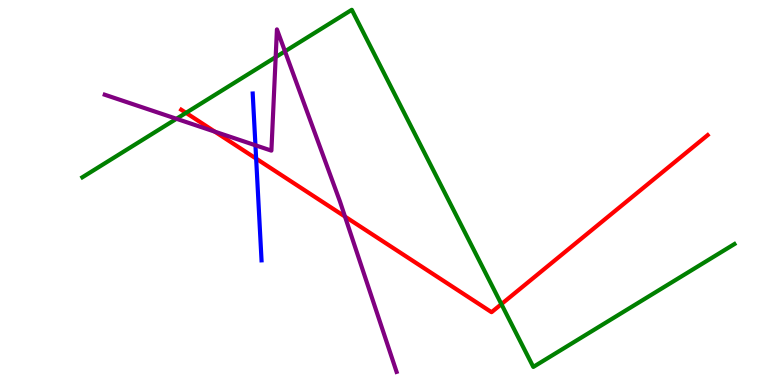[{'lines': ['blue', 'red'], 'intersections': [{'x': 3.31, 'y': 5.88}]}, {'lines': ['green', 'red'], 'intersections': [{'x': 2.4, 'y': 7.07}, {'x': 6.47, 'y': 2.1}]}, {'lines': ['purple', 'red'], 'intersections': [{'x': 2.77, 'y': 6.58}, {'x': 4.45, 'y': 4.37}]}, {'lines': ['blue', 'green'], 'intersections': []}, {'lines': ['blue', 'purple'], 'intersections': [{'x': 3.3, 'y': 6.23}]}, {'lines': ['green', 'purple'], 'intersections': [{'x': 2.28, 'y': 6.91}, {'x': 3.56, 'y': 8.52}, {'x': 3.68, 'y': 8.67}]}]